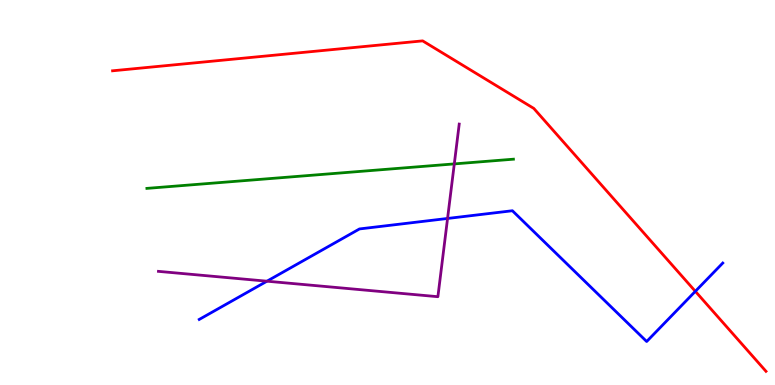[{'lines': ['blue', 'red'], 'intersections': [{'x': 8.97, 'y': 2.43}]}, {'lines': ['green', 'red'], 'intersections': []}, {'lines': ['purple', 'red'], 'intersections': []}, {'lines': ['blue', 'green'], 'intersections': []}, {'lines': ['blue', 'purple'], 'intersections': [{'x': 3.44, 'y': 2.7}, {'x': 5.77, 'y': 4.33}]}, {'lines': ['green', 'purple'], 'intersections': [{'x': 5.86, 'y': 5.74}]}]